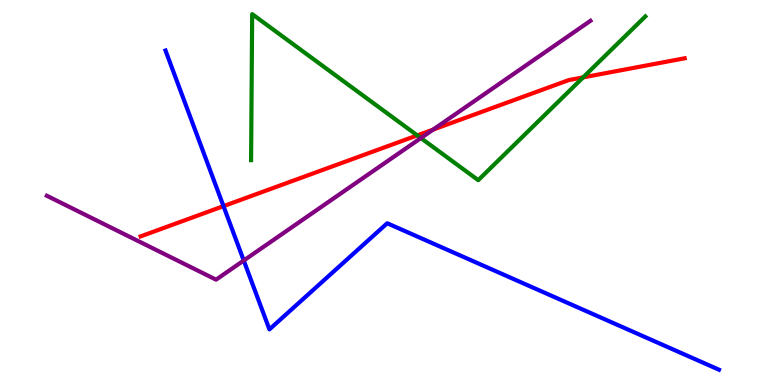[{'lines': ['blue', 'red'], 'intersections': [{'x': 2.88, 'y': 4.65}]}, {'lines': ['green', 'red'], 'intersections': [{'x': 5.38, 'y': 6.48}, {'x': 7.52, 'y': 7.99}]}, {'lines': ['purple', 'red'], 'intersections': [{'x': 5.59, 'y': 6.63}]}, {'lines': ['blue', 'green'], 'intersections': []}, {'lines': ['blue', 'purple'], 'intersections': [{'x': 3.15, 'y': 3.23}]}, {'lines': ['green', 'purple'], 'intersections': [{'x': 5.43, 'y': 6.41}]}]